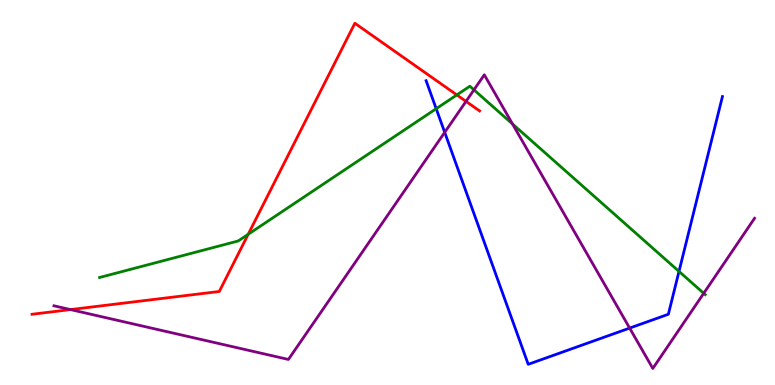[{'lines': ['blue', 'red'], 'intersections': []}, {'lines': ['green', 'red'], 'intersections': [{'x': 3.2, 'y': 3.91}, {'x': 5.89, 'y': 7.53}]}, {'lines': ['purple', 'red'], 'intersections': [{'x': 0.91, 'y': 1.96}, {'x': 6.01, 'y': 7.37}]}, {'lines': ['blue', 'green'], 'intersections': [{'x': 5.63, 'y': 7.18}, {'x': 8.76, 'y': 2.95}]}, {'lines': ['blue', 'purple'], 'intersections': [{'x': 5.74, 'y': 6.56}, {'x': 8.12, 'y': 1.48}]}, {'lines': ['green', 'purple'], 'intersections': [{'x': 6.12, 'y': 7.67}, {'x': 6.61, 'y': 6.78}, {'x': 9.08, 'y': 2.38}]}]